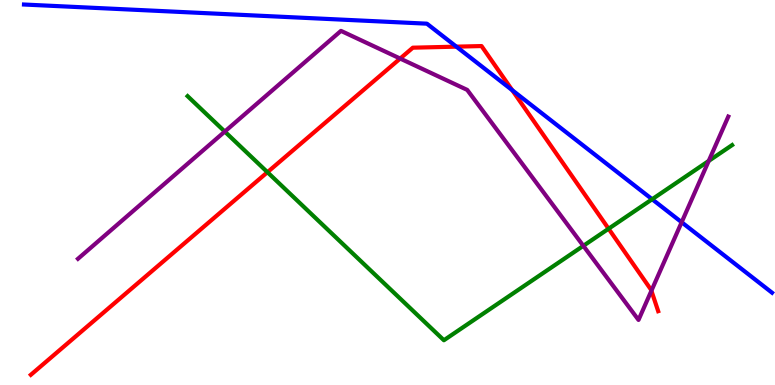[{'lines': ['blue', 'red'], 'intersections': [{'x': 5.89, 'y': 8.79}, {'x': 6.61, 'y': 7.66}]}, {'lines': ['green', 'red'], 'intersections': [{'x': 3.45, 'y': 5.53}, {'x': 7.85, 'y': 4.06}]}, {'lines': ['purple', 'red'], 'intersections': [{'x': 5.16, 'y': 8.48}, {'x': 8.41, 'y': 2.45}]}, {'lines': ['blue', 'green'], 'intersections': [{'x': 8.41, 'y': 4.82}]}, {'lines': ['blue', 'purple'], 'intersections': [{'x': 8.8, 'y': 4.23}]}, {'lines': ['green', 'purple'], 'intersections': [{'x': 2.9, 'y': 6.58}, {'x': 7.53, 'y': 3.61}, {'x': 9.14, 'y': 5.82}]}]